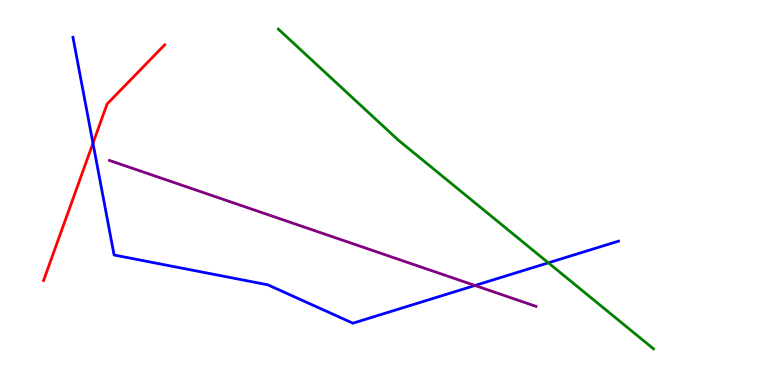[{'lines': ['blue', 'red'], 'intersections': [{'x': 1.2, 'y': 6.28}]}, {'lines': ['green', 'red'], 'intersections': []}, {'lines': ['purple', 'red'], 'intersections': []}, {'lines': ['blue', 'green'], 'intersections': [{'x': 7.08, 'y': 3.17}]}, {'lines': ['blue', 'purple'], 'intersections': [{'x': 6.13, 'y': 2.58}]}, {'lines': ['green', 'purple'], 'intersections': []}]